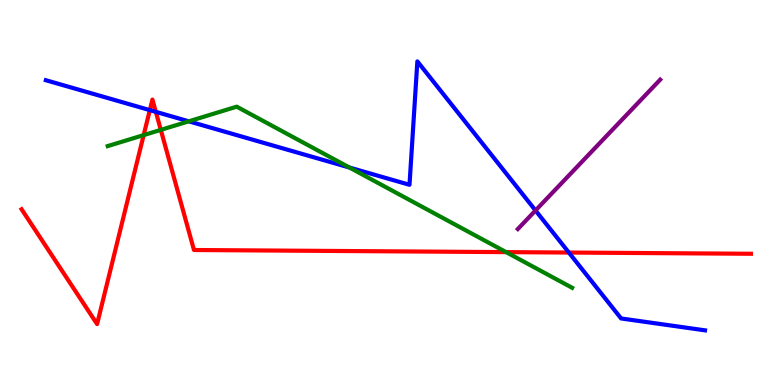[{'lines': ['blue', 'red'], 'intersections': [{'x': 1.93, 'y': 7.14}, {'x': 2.01, 'y': 7.09}, {'x': 7.34, 'y': 3.44}]}, {'lines': ['green', 'red'], 'intersections': [{'x': 1.85, 'y': 6.49}, {'x': 2.07, 'y': 6.63}, {'x': 6.53, 'y': 3.45}]}, {'lines': ['purple', 'red'], 'intersections': []}, {'lines': ['blue', 'green'], 'intersections': [{'x': 2.44, 'y': 6.85}, {'x': 4.51, 'y': 5.65}]}, {'lines': ['blue', 'purple'], 'intersections': [{'x': 6.91, 'y': 4.53}]}, {'lines': ['green', 'purple'], 'intersections': []}]